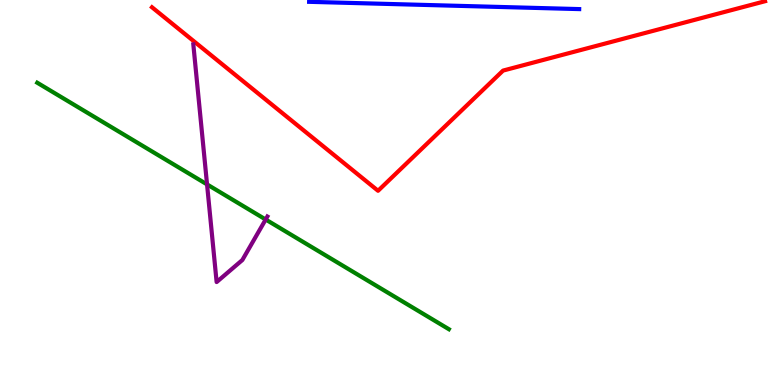[{'lines': ['blue', 'red'], 'intersections': []}, {'lines': ['green', 'red'], 'intersections': []}, {'lines': ['purple', 'red'], 'intersections': []}, {'lines': ['blue', 'green'], 'intersections': []}, {'lines': ['blue', 'purple'], 'intersections': []}, {'lines': ['green', 'purple'], 'intersections': [{'x': 2.67, 'y': 5.21}, {'x': 3.43, 'y': 4.3}]}]